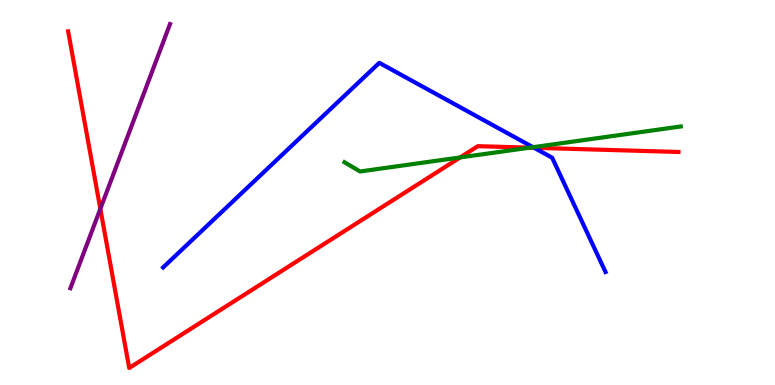[{'lines': ['blue', 'red'], 'intersections': [{'x': 6.89, 'y': 6.16}]}, {'lines': ['green', 'red'], 'intersections': [{'x': 5.94, 'y': 5.91}, {'x': 6.84, 'y': 6.16}]}, {'lines': ['purple', 'red'], 'intersections': [{'x': 1.29, 'y': 4.58}]}, {'lines': ['blue', 'green'], 'intersections': [{'x': 6.88, 'y': 6.18}]}, {'lines': ['blue', 'purple'], 'intersections': []}, {'lines': ['green', 'purple'], 'intersections': []}]